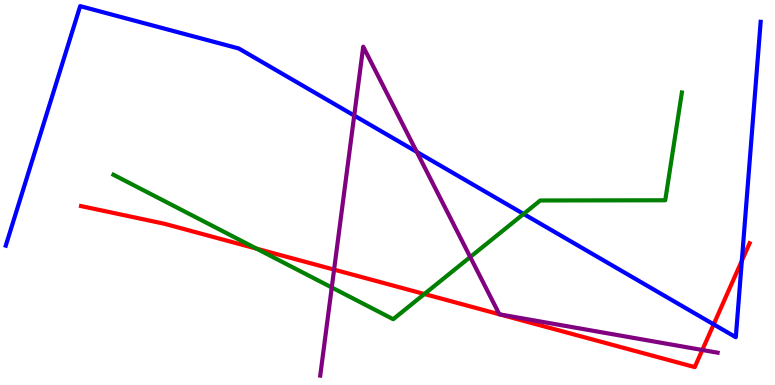[{'lines': ['blue', 'red'], 'intersections': [{'x': 9.21, 'y': 1.58}, {'x': 9.57, 'y': 3.23}]}, {'lines': ['green', 'red'], 'intersections': [{'x': 3.31, 'y': 3.54}, {'x': 5.48, 'y': 2.36}]}, {'lines': ['purple', 'red'], 'intersections': [{'x': 4.31, 'y': 3.0}, {'x': 6.44, 'y': 1.84}, {'x': 6.45, 'y': 1.84}, {'x': 9.06, 'y': 0.909}]}, {'lines': ['blue', 'green'], 'intersections': [{'x': 6.76, 'y': 4.44}]}, {'lines': ['blue', 'purple'], 'intersections': [{'x': 4.57, 'y': 7.0}, {'x': 5.38, 'y': 6.06}]}, {'lines': ['green', 'purple'], 'intersections': [{'x': 4.28, 'y': 2.53}, {'x': 6.07, 'y': 3.32}]}]